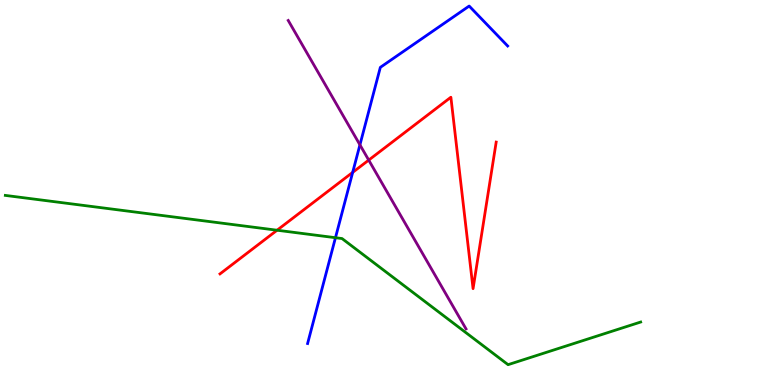[{'lines': ['blue', 'red'], 'intersections': [{'x': 4.55, 'y': 5.52}]}, {'lines': ['green', 'red'], 'intersections': [{'x': 3.58, 'y': 4.02}]}, {'lines': ['purple', 'red'], 'intersections': [{'x': 4.76, 'y': 5.84}]}, {'lines': ['blue', 'green'], 'intersections': [{'x': 4.33, 'y': 3.83}]}, {'lines': ['blue', 'purple'], 'intersections': [{'x': 4.64, 'y': 6.24}]}, {'lines': ['green', 'purple'], 'intersections': []}]